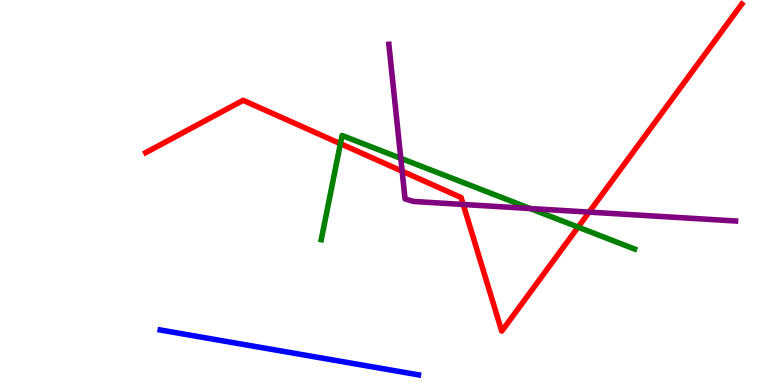[{'lines': ['blue', 'red'], 'intersections': []}, {'lines': ['green', 'red'], 'intersections': [{'x': 4.39, 'y': 6.27}, {'x': 7.46, 'y': 4.1}]}, {'lines': ['purple', 'red'], 'intersections': [{'x': 5.19, 'y': 5.55}, {'x': 5.98, 'y': 4.69}, {'x': 7.6, 'y': 4.49}]}, {'lines': ['blue', 'green'], 'intersections': []}, {'lines': ['blue', 'purple'], 'intersections': []}, {'lines': ['green', 'purple'], 'intersections': [{'x': 5.17, 'y': 5.89}, {'x': 6.84, 'y': 4.58}]}]